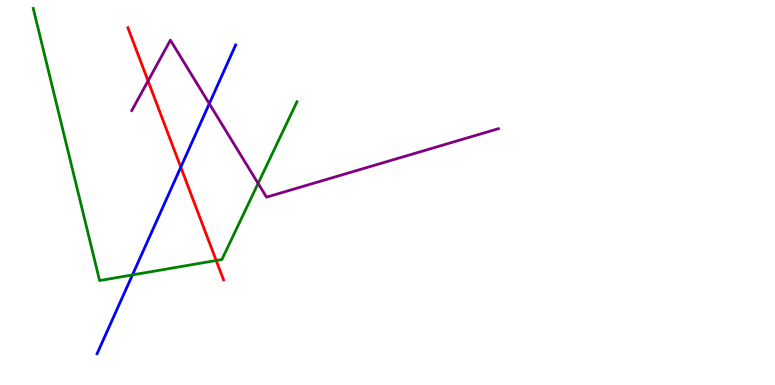[{'lines': ['blue', 'red'], 'intersections': [{'x': 2.33, 'y': 5.66}]}, {'lines': ['green', 'red'], 'intersections': [{'x': 2.79, 'y': 3.23}]}, {'lines': ['purple', 'red'], 'intersections': [{'x': 1.91, 'y': 7.9}]}, {'lines': ['blue', 'green'], 'intersections': [{'x': 1.71, 'y': 2.86}]}, {'lines': ['blue', 'purple'], 'intersections': [{'x': 2.7, 'y': 7.31}]}, {'lines': ['green', 'purple'], 'intersections': [{'x': 3.33, 'y': 5.24}]}]